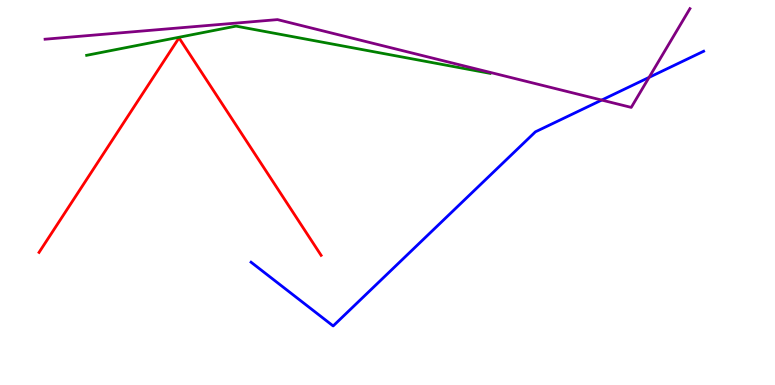[{'lines': ['blue', 'red'], 'intersections': []}, {'lines': ['green', 'red'], 'intersections': []}, {'lines': ['purple', 'red'], 'intersections': []}, {'lines': ['blue', 'green'], 'intersections': []}, {'lines': ['blue', 'purple'], 'intersections': [{'x': 7.76, 'y': 7.4}, {'x': 8.38, 'y': 7.99}]}, {'lines': ['green', 'purple'], 'intersections': []}]